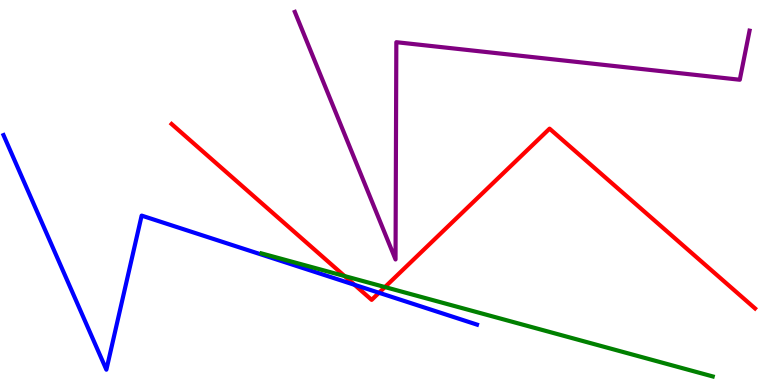[{'lines': ['blue', 'red'], 'intersections': [{'x': 4.57, 'y': 2.6}, {'x': 4.89, 'y': 2.4}]}, {'lines': ['green', 'red'], 'intersections': [{'x': 4.45, 'y': 2.83}, {'x': 4.97, 'y': 2.54}]}, {'lines': ['purple', 'red'], 'intersections': []}, {'lines': ['blue', 'green'], 'intersections': []}, {'lines': ['blue', 'purple'], 'intersections': []}, {'lines': ['green', 'purple'], 'intersections': []}]